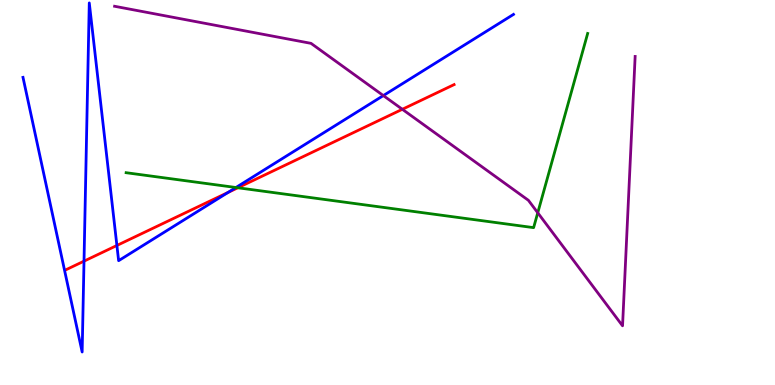[{'lines': ['blue', 'red'], 'intersections': [{'x': 1.08, 'y': 3.22}, {'x': 1.51, 'y': 3.62}, {'x': 2.94, 'y': 5.0}]}, {'lines': ['green', 'red'], 'intersections': [{'x': 3.07, 'y': 5.12}]}, {'lines': ['purple', 'red'], 'intersections': [{'x': 5.19, 'y': 7.16}]}, {'lines': ['blue', 'green'], 'intersections': [{'x': 3.04, 'y': 5.13}]}, {'lines': ['blue', 'purple'], 'intersections': [{'x': 4.95, 'y': 7.52}]}, {'lines': ['green', 'purple'], 'intersections': [{'x': 6.94, 'y': 4.47}]}]